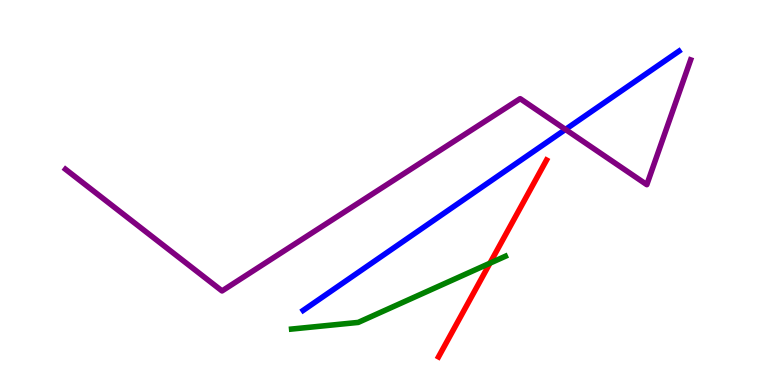[{'lines': ['blue', 'red'], 'intersections': []}, {'lines': ['green', 'red'], 'intersections': [{'x': 6.32, 'y': 3.16}]}, {'lines': ['purple', 'red'], 'intersections': []}, {'lines': ['blue', 'green'], 'intersections': []}, {'lines': ['blue', 'purple'], 'intersections': [{'x': 7.3, 'y': 6.64}]}, {'lines': ['green', 'purple'], 'intersections': []}]